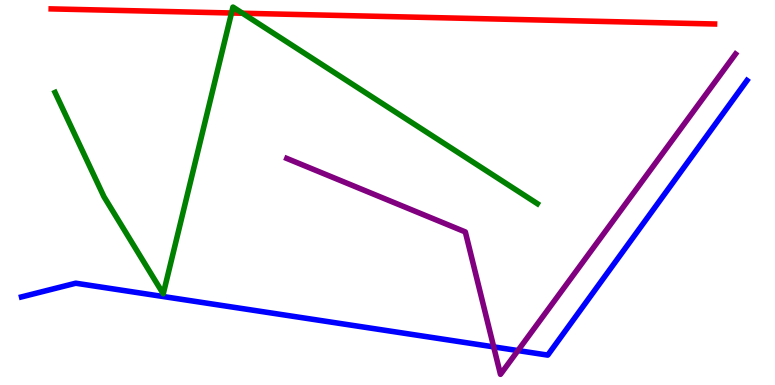[{'lines': ['blue', 'red'], 'intersections': []}, {'lines': ['green', 'red'], 'intersections': [{'x': 2.99, 'y': 9.66}, {'x': 3.13, 'y': 9.66}]}, {'lines': ['purple', 'red'], 'intersections': []}, {'lines': ['blue', 'green'], 'intersections': []}, {'lines': ['blue', 'purple'], 'intersections': [{'x': 6.37, 'y': 0.99}, {'x': 6.68, 'y': 0.894}]}, {'lines': ['green', 'purple'], 'intersections': []}]